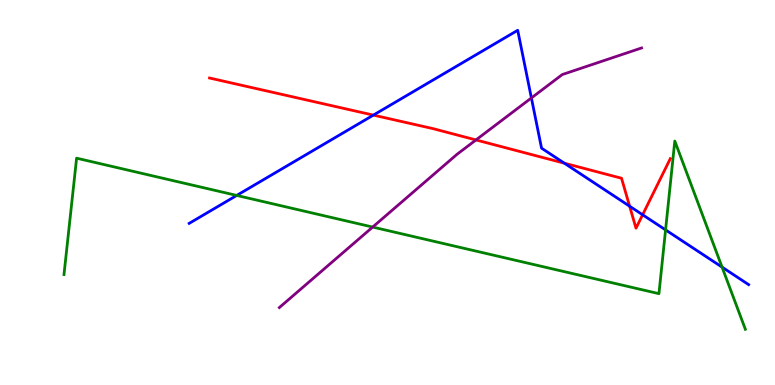[{'lines': ['blue', 'red'], 'intersections': [{'x': 4.82, 'y': 7.01}, {'x': 7.28, 'y': 5.76}, {'x': 8.12, 'y': 4.64}, {'x': 8.29, 'y': 4.42}]}, {'lines': ['green', 'red'], 'intersections': []}, {'lines': ['purple', 'red'], 'intersections': [{'x': 6.14, 'y': 6.37}]}, {'lines': ['blue', 'green'], 'intersections': [{'x': 3.05, 'y': 4.92}, {'x': 8.59, 'y': 4.03}, {'x': 9.32, 'y': 3.06}]}, {'lines': ['blue', 'purple'], 'intersections': [{'x': 6.86, 'y': 7.46}]}, {'lines': ['green', 'purple'], 'intersections': [{'x': 4.81, 'y': 4.1}]}]